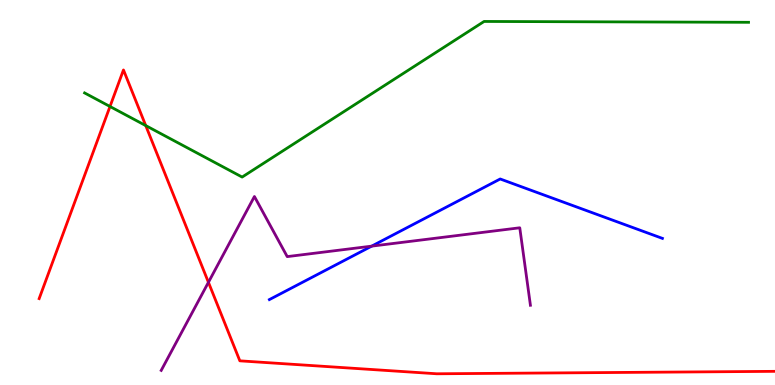[{'lines': ['blue', 'red'], 'intersections': []}, {'lines': ['green', 'red'], 'intersections': [{'x': 1.42, 'y': 7.23}, {'x': 1.88, 'y': 6.74}]}, {'lines': ['purple', 'red'], 'intersections': [{'x': 2.69, 'y': 2.67}]}, {'lines': ['blue', 'green'], 'intersections': []}, {'lines': ['blue', 'purple'], 'intersections': [{'x': 4.8, 'y': 3.61}]}, {'lines': ['green', 'purple'], 'intersections': []}]